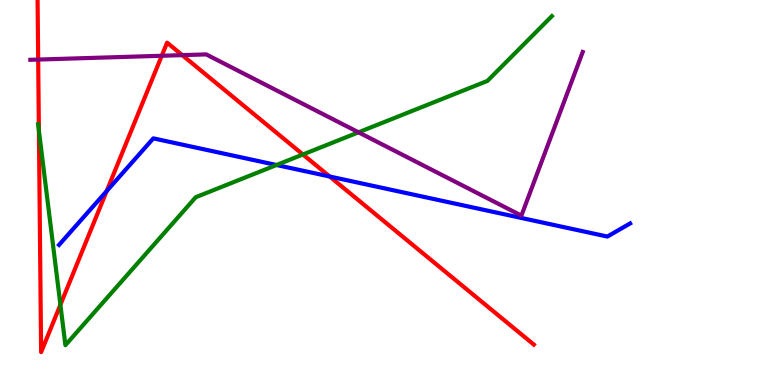[{'lines': ['blue', 'red'], 'intersections': [{'x': 1.38, 'y': 5.04}, {'x': 4.25, 'y': 5.42}]}, {'lines': ['green', 'red'], 'intersections': [{'x': 0.502, 'y': 6.61}, {'x': 0.779, 'y': 2.08}, {'x': 3.91, 'y': 5.99}]}, {'lines': ['purple', 'red'], 'intersections': [{'x': 0.493, 'y': 8.45}, {'x': 2.09, 'y': 8.55}, {'x': 2.35, 'y': 8.57}]}, {'lines': ['blue', 'green'], 'intersections': [{'x': 3.57, 'y': 5.71}]}, {'lines': ['blue', 'purple'], 'intersections': []}, {'lines': ['green', 'purple'], 'intersections': [{'x': 4.63, 'y': 6.56}]}]